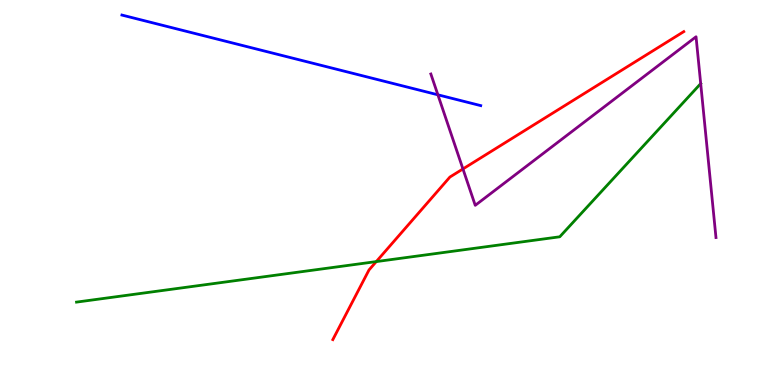[{'lines': ['blue', 'red'], 'intersections': []}, {'lines': ['green', 'red'], 'intersections': [{'x': 4.86, 'y': 3.21}]}, {'lines': ['purple', 'red'], 'intersections': [{'x': 5.97, 'y': 5.61}]}, {'lines': ['blue', 'green'], 'intersections': []}, {'lines': ['blue', 'purple'], 'intersections': [{'x': 5.65, 'y': 7.54}]}, {'lines': ['green', 'purple'], 'intersections': []}]